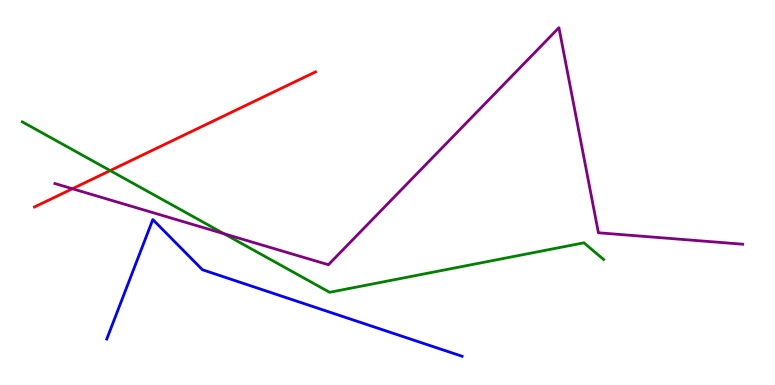[{'lines': ['blue', 'red'], 'intersections': []}, {'lines': ['green', 'red'], 'intersections': [{'x': 1.42, 'y': 5.57}]}, {'lines': ['purple', 'red'], 'intersections': [{'x': 0.934, 'y': 5.1}]}, {'lines': ['blue', 'green'], 'intersections': []}, {'lines': ['blue', 'purple'], 'intersections': []}, {'lines': ['green', 'purple'], 'intersections': [{'x': 2.89, 'y': 3.93}]}]